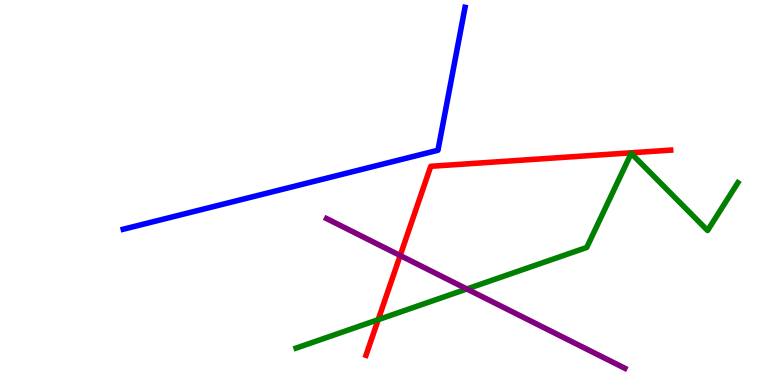[{'lines': ['blue', 'red'], 'intersections': []}, {'lines': ['green', 'red'], 'intersections': [{'x': 4.88, 'y': 1.7}]}, {'lines': ['purple', 'red'], 'intersections': [{'x': 5.16, 'y': 3.36}]}, {'lines': ['blue', 'green'], 'intersections': []}, {'lines': ['blue', 'purple'], 'intersections': []}, {'lines': ['green', 'purple'], 'intersections': [{'x': 6.02, 'y': 2.49}]}]